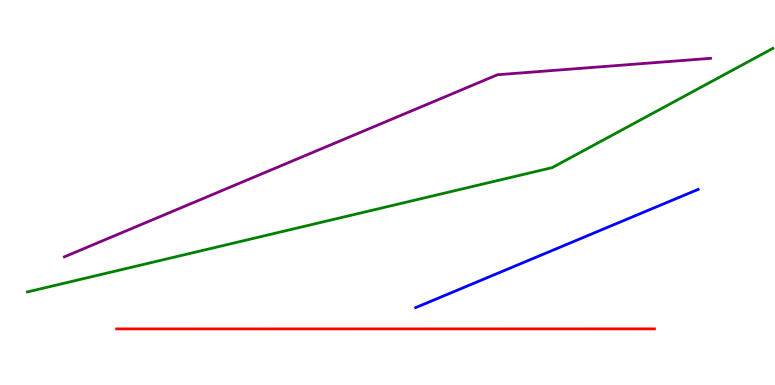[{'lines': ['blue', 'red'], 'intersections': []}, {'lines': ['green', 'red'], 'intersections': []}, {'lines': ['purple', 'red'], 'intersections': []}, {'lines': ['blue', 'green'], 'intersections': []}, {'lines': ['blue', 'purple'], 'intersections': []}, {'lines': ['green', 'purple'], 'intersections': []}]